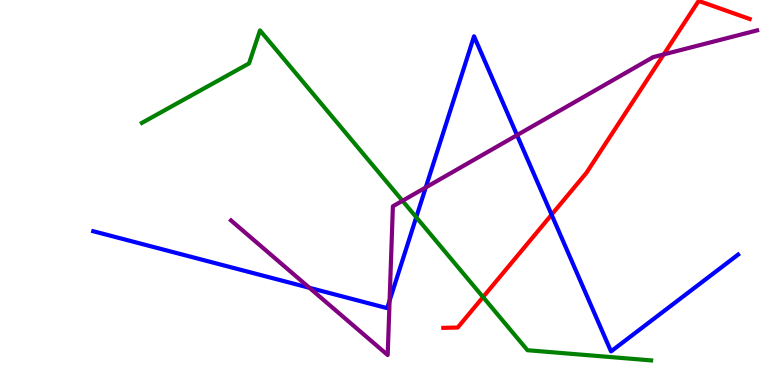[{'lines': ['blue', 'red'], 'intersections': [{'x': 7.12, 'y': 4.42}]}, {'lines': ['green', 'red'], 'intersections': [{'x': 6.23, 'y': 2.28}]}, {'lines': ['purple', 'red'], 'intersections': [{'x': 8.56, 'y': 8.59}]}, {'lines': ['blue', 'green'], 'intersections': [{'x': 5.37, 'y': 4.36}]}, {'lines': ['blue', 'purple'], 'intersections': [{'x': 3.99, 'y': 2.52}, {'x': 5.03, 'y': 2.19}, {'x': 5.49, 'y': 5.13}, {'x': 6.67, 'y': 6.49}]}, {'lines': ['green', 'purple'], 'intersections': [{'x': 5.19, 'y': 4.78}]}]